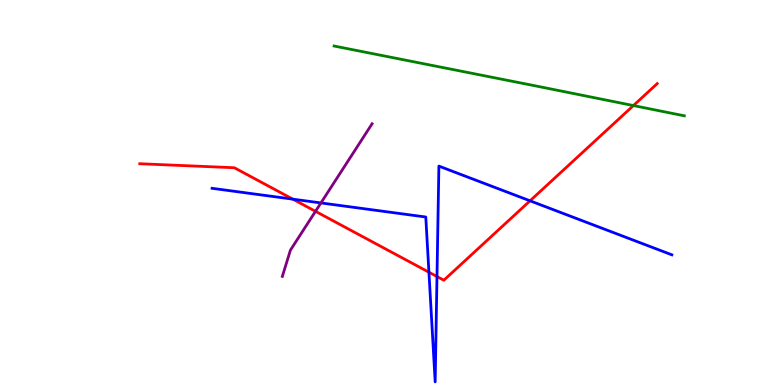[{'lines': ['blue', 'red'], 'intersections': [{'x': 3.78, 'y': 4.83}, {'x': 5.53, 'y': 2.93}, {'x': 5.64, 'y': 2.82}, {'x': 6.84, 'y': 4.78}]}, {'lines': ['green', 'red'], 'intersections': [{'x': 8.17, 'y': 7.26}]}, {'lines': ['purple', 'red'], 'intersections': [{'x': 4.07, 'y': 4.51}]}, {'lines': ['blue', 'green'], 'intersections': []}, {'lines': ['blue', 'purple'], 'intersections': [{'x': 4.14, 'y': 4.73}]}, {'lines': ['green', 'purple'], 'intersections': []}]